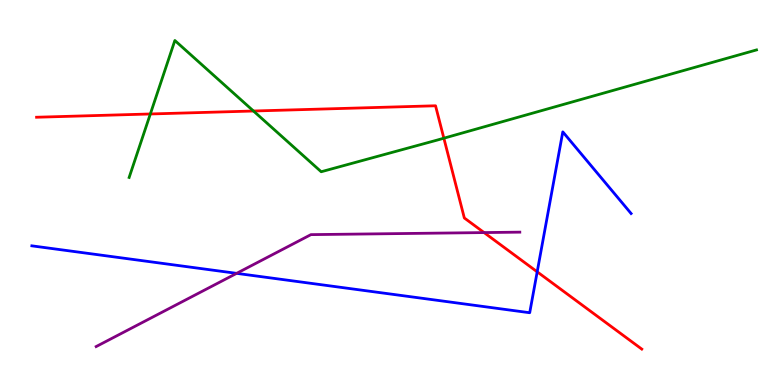[{'lines': ['blue', 'red'], 'intersections': [{'x': 6.93, 'y': 2.94}]}, {'lines': ['green', 'red'], 'intersections': [{'x': 1.94, 'y': 7.04}, {'x': 3.27, 'y': 7.12}, {'x': 5.73, 'y': 6.41}]}, {'lines': ['purple', 'red'], 'intersections': [{'x': 6.25, 'y': 3.96}]}, {'lines': ['blue', 'green'], 'intersections': []}, {'lines': ['blue', 'purple'], 'intersections': [{'x': 3.05, 'y': 2.9}]}, {'lines': ['green', 'purple'], 'intersections': []}]